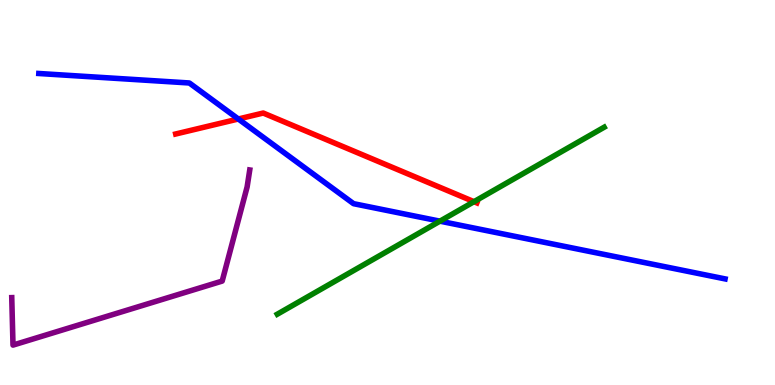[{'lines': ['blue', 'red'], 'intersections': [{'x': 3.08, 'y': 6.91}]}, {'lines': ['green', 'red'], 'intersections': [{'x': 6.12, 'y': 4.76}]}, {'lines': ['purple', 'red'], 'intersections': []}, {'lines': ['blue', 'green'], 'intersections': [{'x': 5.68, 'y': 4.26}]}, {'lines': ['blue', 'purple'], 'intersections': []}, {'lines': ['green', 'purple'], 'intersections': []}]